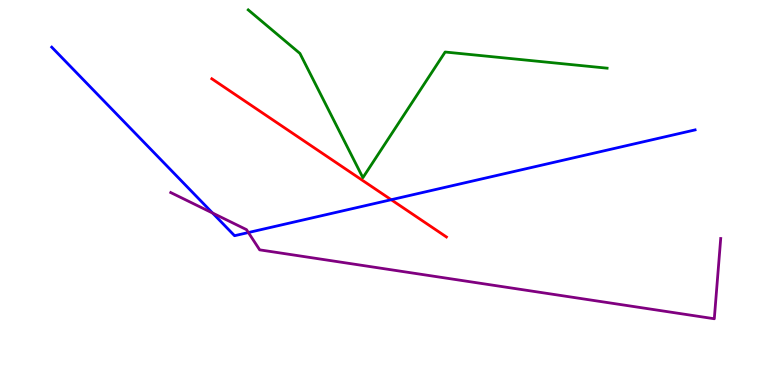[{'lines': ['blue', 'red'], 'intersections': [{'x': 5.05, 'y': 4.81}]}, {'lines': ['green', 'red'], 'intersections': []}, {'lines': ['purple', 'red'], 'intersections': []}, {'lines': ['blue', 'green'], 'intersections': []}, {'lines': ['blue', 'purple'], 'intersections': [{'x': 2.74, 'y': 4.47}, {'x': 3.2, 'y': 3.96}]}, {'lines': ['green', 'purple'], 'intersections': []}]